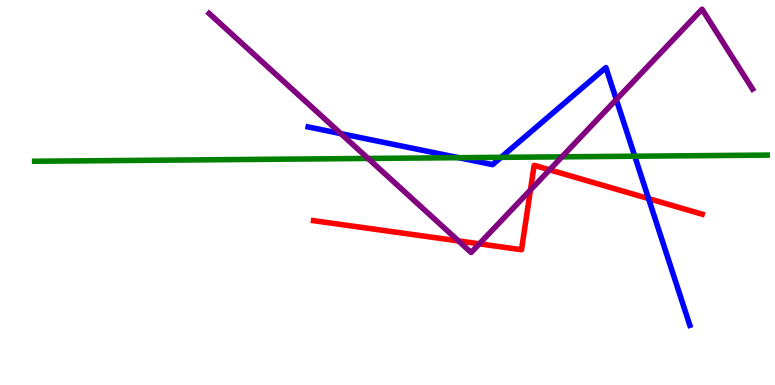[{'lines': ['blue', 'red'], 'intersections': [{'x': 8.37, 'y': 4.84}]}, {'lines': ['green', 'red'], 'intersections': []}, {'lines': ['purple', 'red'], 'intersections': [{'x': 5.92, 'y': 3.74}, {'x': 6.18, 'y': 3.67}, {'x': 6.84, 'y': 5.07}, {'x': 7.09, 'y': 5.59}]}, {'lines': ['blue', 'green'], 'intersections': [{'x': 5.92, 'y': 5.9}, {'x': 6.47, 'y': 5.91}, {'x': 8.19, 'y': 5.94}]}, {'lines': ['blue', 'purple'], 'intersections': [{'x': 4.4, 'y': 6.53}, {'x': 7.95, 'y': 7.41}]}, {'lines': ['green', 'purple'], 'intersections': [{'x': 4.75, 'y': 5.88}, {'x': 7.25, 'y': 5.93}]}]